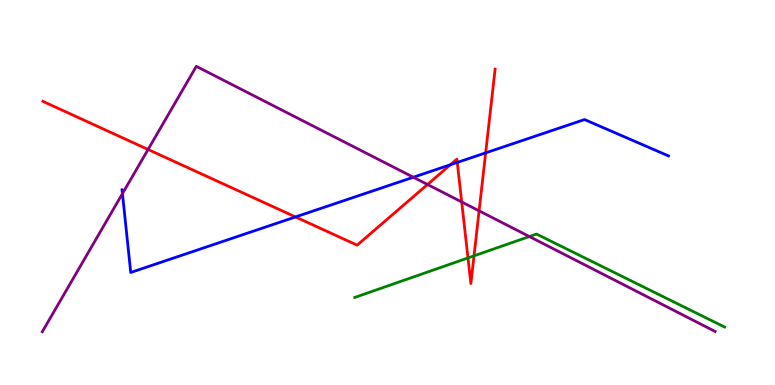[{'lines': ['blue', 'red'], 'intersections': [{'x': 3.81, 'y': 4.36}, {'x': 5.81, 'y': 5.72}, {'x': 5.9, 'y': 5.78}, {'x': 6.27, 'y': 6.03}]}, {'lines': ['green', 'red'], 'intersections': [{'x': 6.04, 'y': 3.3}, {'x': 6.12, 'y': 3.35}]}, {'lines': ['purple', 'red'], 'intersections': [{'x': 1.91, 'y': 6.12}, {'x': 5.52, 'y': 5.21}, {'x': 5.96, 'y': 4.75}, {'x': 6.18, 'y': 4.52}]}, {'lines': ['blue', 'green'], 'intersections': []}, {'lines': ['blue', 'purple'], 'intersections': [{'x': 1.58, 'y': 4.97}, {'x': 5.33, 'y': 5.4}]}, {'lines': ['green', 'purple'], 'intersections': [{'x': 6.83, 'y': 3.86}]}]